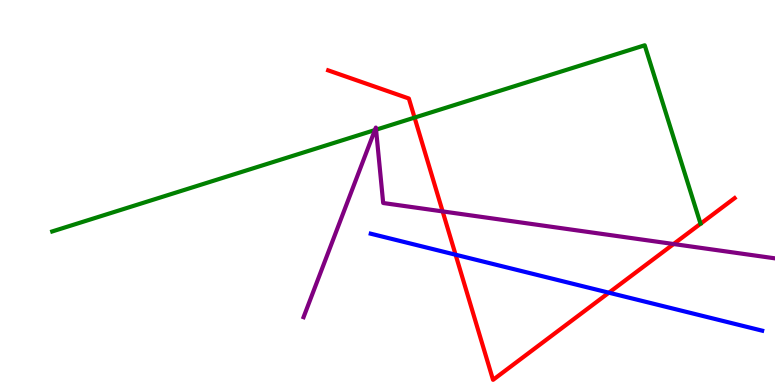[{'lines': ['blue', 'red'], 'intersections': [{'x': 5.88, 'y': 3.38}, {'x': 7.86, 'y': 2.4}]}, {'lines': ['green', 'red'], 'intersections': [{'x': 5.35, 'y': 6.95}]}, {'lines': ['purple', 'red'], 'intersections': [{'x': 5.71, 'y': 4.51}, {'x': 8.69, 'y': 3.66}]}, {'lines': ['blue', 'green'], 'intersections': []}, {'lines': ['blue', 'purple'], 'intersections': []}, {'lines': ['green', 'purple'], 'intersections': [{'x': 4.84, 'y': 6.62}, {'x': 4.85, 'y': 6.63}]}]